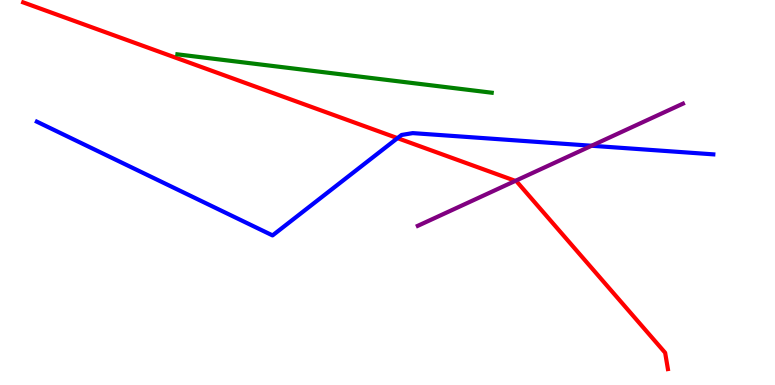[{'lines': ['blue', 'red'], 'intersections': [{'x': 5.13, 'y': 6.41}]}, {'lines': ['green', 'red'], 'intersections': []}, {'lines': ['purple', 'red'], 'intersections': [{'x': 6.65, 'y': 5.3}]}, {'lines': ['blue', 'green'], 'intersections': []}, {'lines': ['blue', 'purple'], 'intersections': [{'x': 7.63, 'y': 6.21}]}, {'lines': ['green', 'purple'], 'intersections': []}]